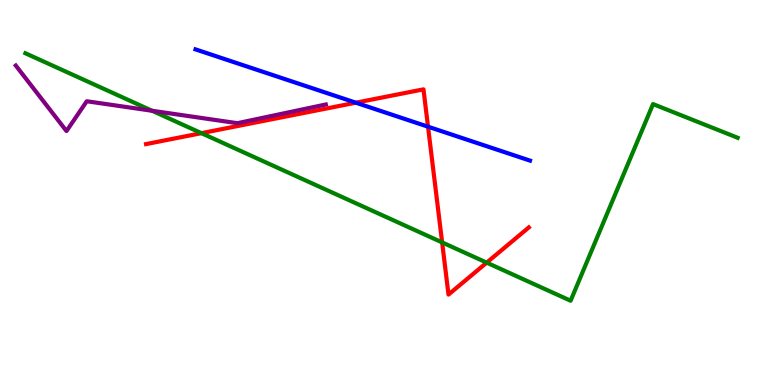[{'lines': ['blue', 'red'], 'intersections': [{'x': 4.59, 'y': 7.33}, {'x': 5.52, 'y': 6.71}]}, {'lines': ['green', 'red'], 'intersections': [{'x': 2.6, 'y': 6.54}, {'x': 5.7, 'y': 3.7}, {'x': 6.28, 'y': 3.18}]}, {'lines': ['purple', 'red'], 'intersections': []}, {'lines': ['blue', 'green'], 'intersections': []}, {'lines': ['blue', 'purple'], 'intersections': []}, {'lines': ['green', 'purple'], 'intersections': [{'x': 1.96, 'y': 7.12}]}]